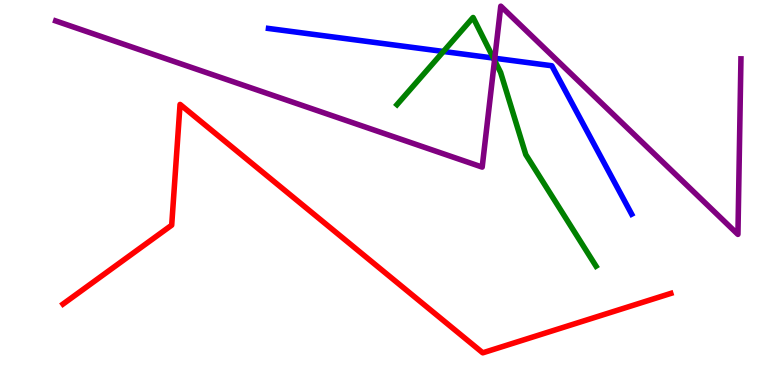[{'lines': ['blue', 'red'], 'intersections': []}, {'lines': ['green', 'red'], 'intersections': []}, {'lines': ['purple', 'red'], 'intersections': []}, {'lines': ['blue', 'green'], 'intersections': [{'x': 5.72, 'y': 8.66}, {'x': 6.37, 'y': 8.49}]}, {'lines': ['blue', 'purple'], 'intersections': [{'x': 6.38, 'y': 8.49}]}, {'lines': ['green', 'purple'], 'intersections': [{'x': 6.38, 'y': 8.43}]}]